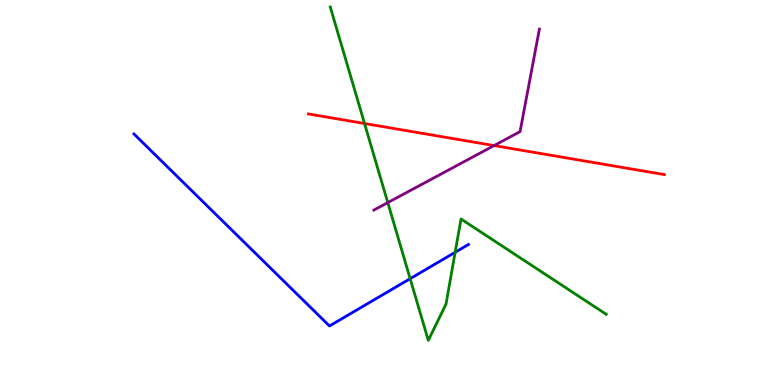[{'lines': ['blue', 'red'], 'intersections': []}, {'lines': ['green', 'red'], 'intersections': [{'x': 4.7, 'y': 6.79}]}, {'lines': ['purple', 'red'], 'intersections': [{'x': 6.38, 'y': 6.22}]}, {'lines': ['blue', 'green'], 'intersections': [{'x': 5.29, 'y': 2.76}, {'x': 5.87, 'y': 3.45}]}, {'lines': ['blue', 'purple'], 'intersections': []}, {'lines': ['green', 'purple'], 'intersections': [{'x': 5.0, 'y': 4.74}]}]